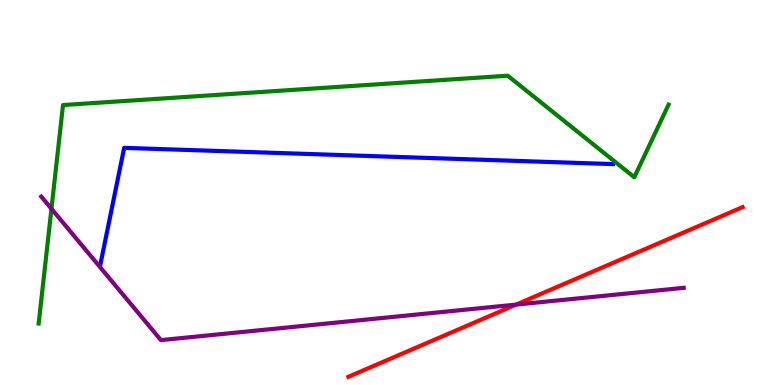[{'lines': ['blue', 'red'], 'intersections': []}, {'lines': ['green', 'red'], 'intersections': []}, {'lines': ['purple', 'red'], 'intersections': [{'x': 6.66, 'y': 2.09}]}, {'lines': ['blue', 'green'], 'intersections': []}, {'lines': ['blue', 'purple'], 'intersections': []}, {'lines': ['green', 'purple'], 'intersections': [{'x': 0.664, 'y': 4.58}]}]